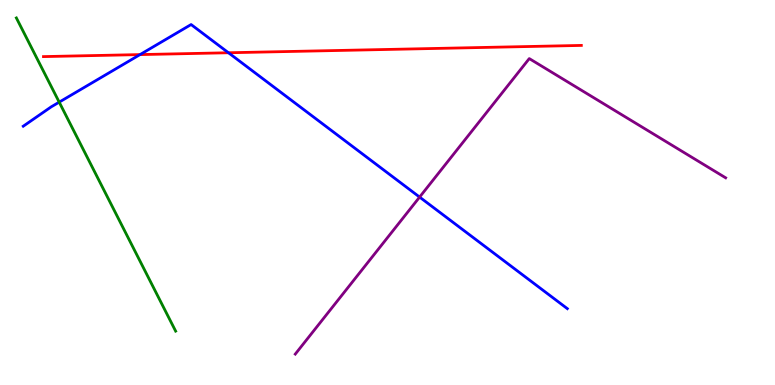[{'lines': ['blue', 'red'], 'intersections': [{'x': 1.81, 'y': 8.58}, {'x': 2.95, 'y': 8.63}]}, {'lines': ['green', 'red'], 'intersections': []}, {'lines': ['purple', 'red'], 'intersections': []}, {'lines': ['blue', 'green'], 'intersections': [{'x': 0.764, 'y': 7.35}]}, {'lines': ['blue', 'purple'], 'intersections': [{'x': 5.41, 'y': 4.88}]}, {'lines': ['green', 'purple'], 'intersections': []}]